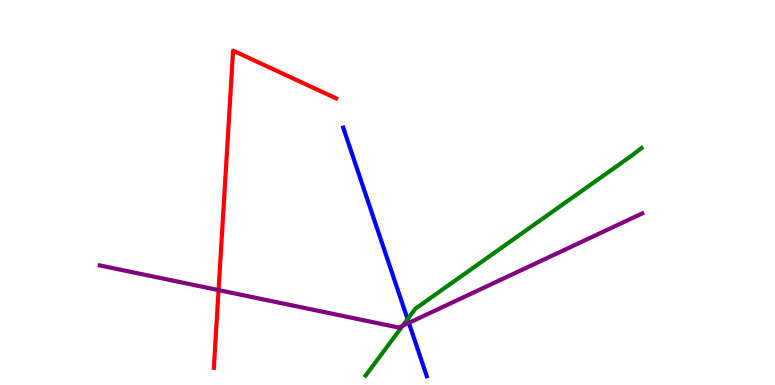[{'lines': ['blue', 'red'], 'intersections': []}, {'lines': ['green', 'red'], 'intersections': []}, {'lines': ['purple', 'red'], 'intersections': [{'x': 2.82, 'y': 2.46}]}, {'lines': ['blue', 'green'], 'intersections': [{'x': 5.26, 'y': 1.71}]}, {'lines': ['blue', 'purple'], 'intersections': [{'x': 5.28, 'y': 1.61}]}, {'lines': ['green', 'purple'], 'intersections': [{'x': 5.2, 'y': 1.54}]}]